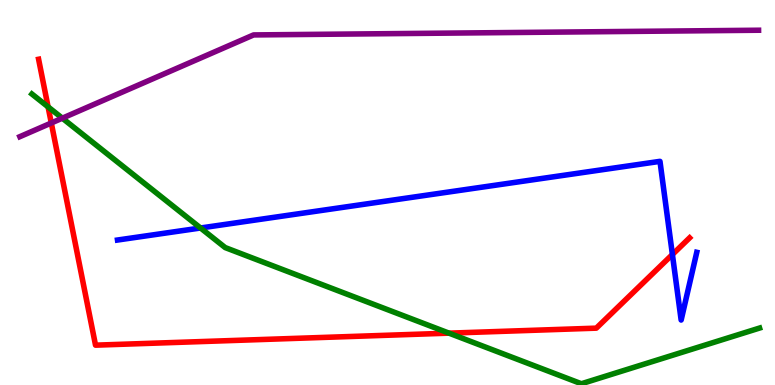[{'lines': ['blue', 'red'], 'intersections': [{'x': 8.68, 'y': 3.39}]}, {'lines': ['green', 'red'], 'intersections': [{'x': 0.62, 'y': 7.22}, {'x': 5.79, 'y': 1.35}]}, {'lines': ['purple', 'red'], 'intersections': [{'x': 0.662, 'y': 6.81}]}, {'lines': ['blue', 'green'], 'intersections': [{'x': 2.59, 'y': 4.08}]}, {'lines': ['blue', 'purple'], 'intersections': []}, {'lines': ['green', 'purple'], 'intersections': [{'x': 0.804, 'y': 6.93}]}]